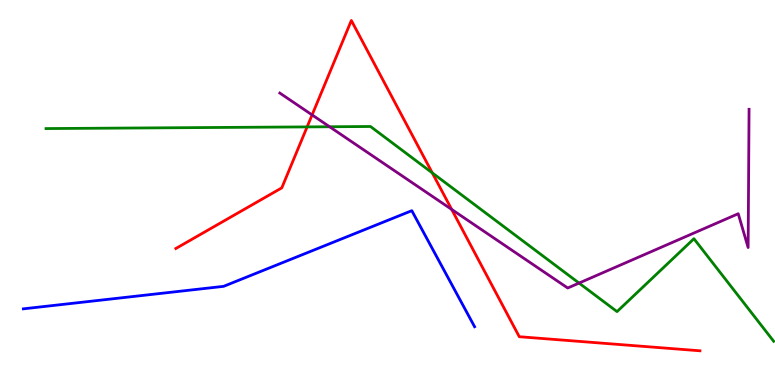[{'lines': ['blue', 'red'], 'intersections': []}, {'lines': ['green', 'red'], 'intersections': [{'x': 3.96, 'y': 6.7}, {'x': 5.58, 'y': 5.51}]}, {'lines': ['purple', 'red'], 'intersections': [{'x': 4.03, 'y': 7.02}, {'x': 5.83, 'y': 4.56}]}, {'lines': ['blue', 'green'], 'intersections': []}, {'lines': ['blue', 'purple'], 'intersections': []}, {'lines': ['green', 'purple'], 'intersections': [{'x': 4.25, 'y': 6.71}, {'x': 7.47, 'y': 2.65}]}]